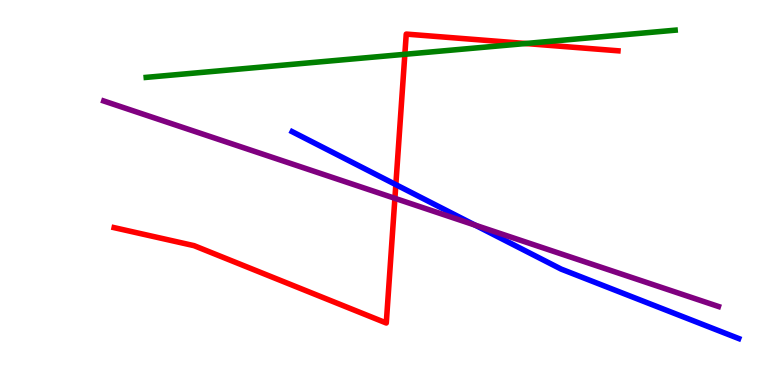[{'lines': ['blue', 'red'], 'intersections': [{'x': 5.11, 'y': 5.2}]}, {'lines': ['green', 'red'], 'intersections': [{'x': 5.22, 'y': 8.59}, {'x': 6.78, 'y': 8.87}]}, {'lines': ['purple', 'red'], 'intersections': [{'x': 5.1, 'y': 4.85}]}, {'lines': ['blue', 'green'], 'intersections': []}, {'lines': ['blue', 'purple'], 'intersections': [{'x': 6.13, 'y': 4.15}]}, {'lines': ['green', 'purple'], 'intersections': []}]